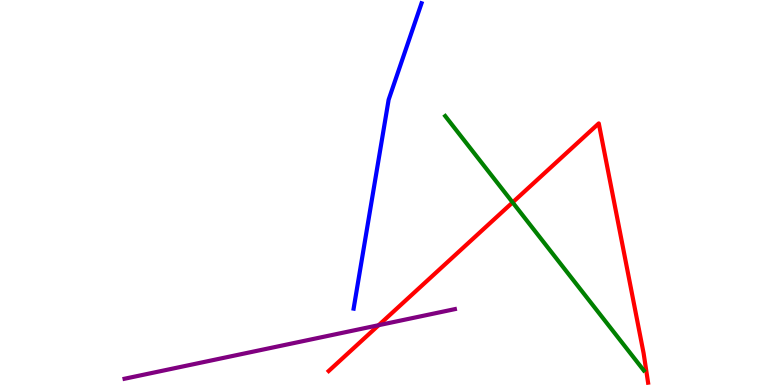[{'lines': ['blue', 'red'], 'intersections': []}, {'lines': ['green', 'red'], 'intersections': [{'x': 6.61, 'y': 4.74}]}, {'lines': ['purple', 'red'], 'intersections': [{'x': 4.89, 'y': 1.55}]}, {'lines': ['blue', 'green'], 'intersections': []}, {'lines': ['blue', 'purple'], 'intersections': []}, {'lines': ['green', 'purple'], 'intersections': []}]